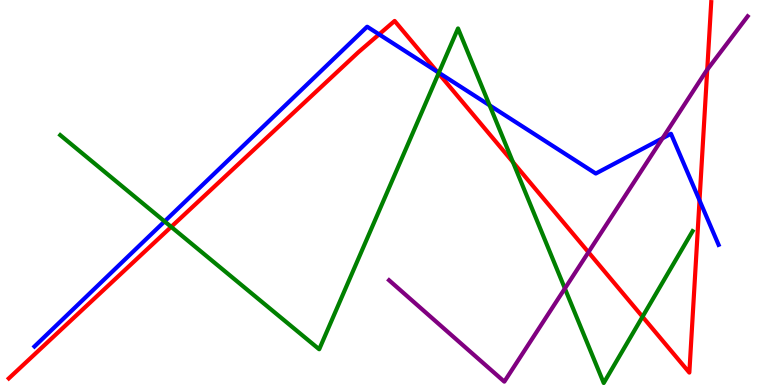[{'lines': ['blue', 'red'], 'intersections': [{'x': 4.89, 'y': 9.11}, {'x': 5.64, 'y': 8.14}, {'x': 9.03, 'y': 4.8}]}, {'lines': ['green', 'red'], 'intersections': [{'x': 2.21, 'y': 4.11}, {'x': 5.66, 'y': 8.09}, {'x': 6.62, 'y': 5.79}, {'x': 8.29, 'y': 1.77}]}, {'lines': ['purple', 'red'], 'intersections': [{'x': 7.59, 'y': 3.45}, {'x': 9.13, 'y': 8.19}]}, {'lines': ['blue', 'green'], 'intersections': [{'x': 2.12, 'y': 4.25}, {'x': 5.66, 'y': 8.11}, {'x': 6.32, 'y': 7.26}]}, {'lines': ['blue', 'purple'], 'intersections': [{'x': 8.55, 'y': 6.41}]}, {'lines': ['green', 'purple'], 'intersections': [{'x': 7.29, 'y': 2.51}]}]